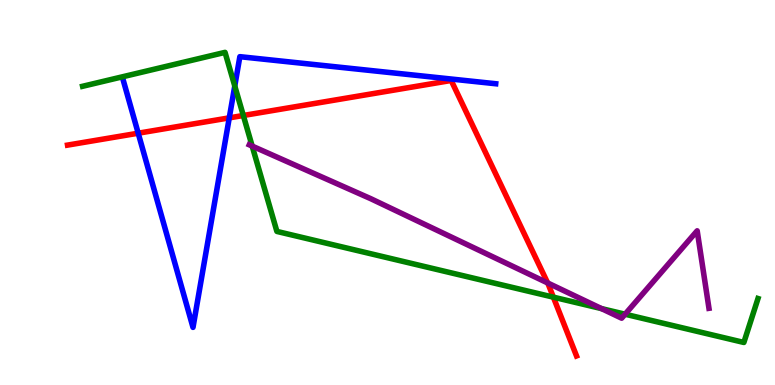[{'lines': ['blue', 'red'], 'intersections': [{'x': 1.78, 'y': 6.54}, {'x': 2.96, 'y': 6.94}]}, {'lines': ['green', 'red'], 'intersections': [{'x': 3.14, 'y': 7.0}, {'x': 7.14, 'y': 2.28}]}, {'lines': ['purple', 'red'], 'intersections': [{'x': 7.07, 'y': 2.65}]}, {'lines': ['blue', 'green'], 'intersections': [{'x': 3.03, 'y': 7.77}]}, {'lines': ['blue', 'purple'], 'intersections': []}, {'lines': ['green', 'purple'], 'intersections': [{'x': 3.25, 'y': 6.21}, {'x': 7.76, 'y': 1.98}, {'x': 8.07, 'y': 1.84}]}]